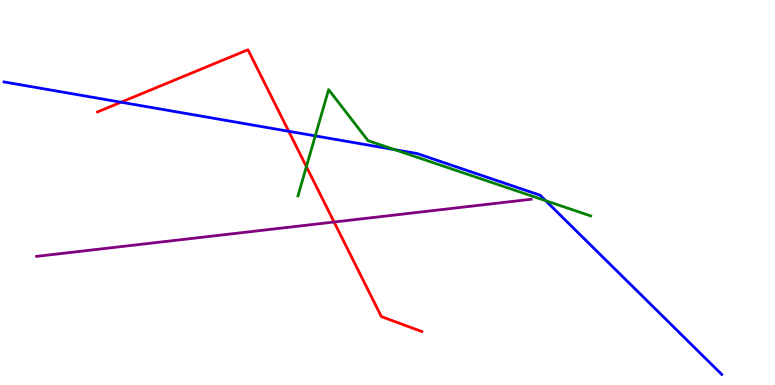[{'lines': ['blue', 'red'], 'intersections': [{'x': 1.56, 'y': 7.35}, {'x': 3.73, 'y': 6.59}]}, {'lines': ['green', 'red'], 'intersections': [{'x': 3.95, 'y': 5.67}]}, {'lines': ['purple', 'red'], 'intersections': [{'x': 4.31, 'y': 4.23}]}, {'lines': ['blue', 'green'], 'intersections': [{'x': 4.07, 'y': 6.47}, {'x': 5.09, 'y': 6.11}, {'x': 7.04, 'y': 4.79}]}, {'lines': ['blue', 'purple'], 'intersections': []}, {'lines': ['green', 'purple'], 'intersections': []}]